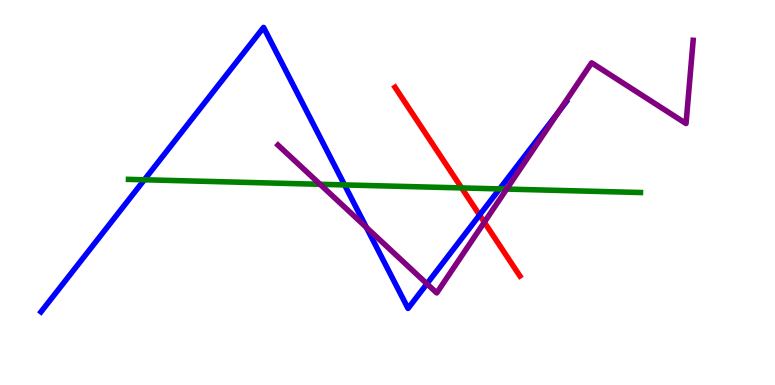[{'lines': ['blue', 'red'], 'intersections': [{'x': 6.19, 'y': 4.41}]}, {'lines': ['green', 'red'], 'intersections': [{'x': 5.96, 'y': 5.12}]}, {'lines': ['purple', 'red'], 'intersections': [{'x': 6.25, 'y': 4.23}]}, {'lines': ['blue', 'green'], 'intersections': [{'x': 1.86, 'y': 5.33}, {'x': 4.45, 'y': 5.2}, {'x': 6.45, 'y': 5.09}]}, {'lines': ['blue', 'purple'], 'intersections': [{'x': 4.73, 'y': 4.09}, {'x': 5.51, 'y': 2.63}, {'x': 7.21, 'y': 7.1}]}, {'lines': ['green', 'purple'], 'intersections': [{'x': 4.13, 'y': 5.21}, {'x': 6.54, 'y': 5.09}]}]